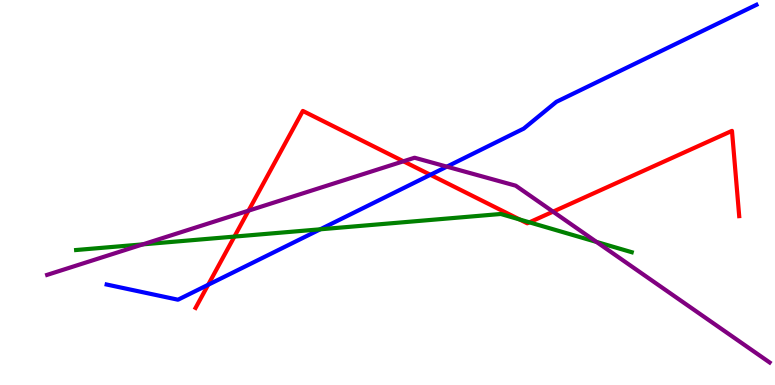[{'lines': ['blue', 'red'], 'intersections': [{'x': 2.69, 'y': 2.6}, {'x': 5.55, 'y': 5.46}]}, {'lines': ['green', 'red'], 'intersections': [{'x': 3.02, 'y': 3.85}, {'x': 6.71, 'y': 4.3}, {'x': 6.83, 'y': 4.23}]}, {'lines': ['purple', 'red'], 'intersections': [{'x': 3.21, 'y': 4.53}, {'x': 5.21, 'y': 5.81}, {'x': 7.14, 'y': 4.5}]}, {'lines': ['blue', 'green'], 'intersections': [{'x': 4.13, 'y': 4.04}]}, {'lines': ['blue', 'purple'], 'intersections': [{'x': 5.77, 'y': 5.67}]}, {'lines': ['green', 'purple'], 'intersections': [{'x': 1.84, 'y': 3.65}, {'x': 7.7, 'y': 3.72}]}]